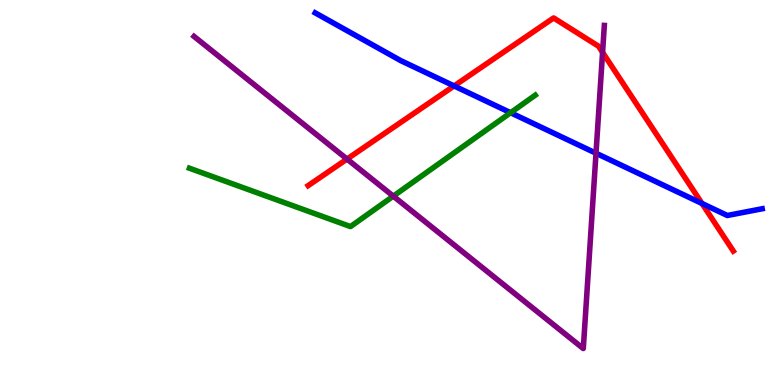[{'lines': ['blue', 'red'], 'intersections': [{'x': 5.86, 'y': 7.77}, {'x': 9.06, 'y': 4.71}]}, {'lines': ['green', 'red'], 'intersections': []}, {'lines': ['purple', 'red'], 'intersections': [{'x': 4.48, 'y': 5.87}, {'x': 7.78, 'y': 8.64}]}, {'lines': ['blue', 'green'], 'intersections': [{'x': 6.59, 'y': 7.07}]}, {'lines': ['blue', 'purple'], 'intersections': [{'x': 7.69, 'y': 6.02}]}, {'lines': ['green', 'purple'], 'intersections': [{'x': 5.07, 'y': 4.91}]}]